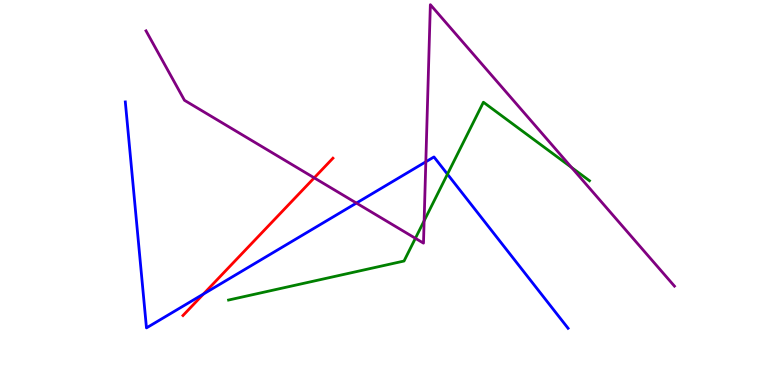[{'lines': ['blue', 'red'], 'intersections': [{'x': 2.63, 'y': 2.36}]}, {'lines': ['green', 'red'], 'intersections': []}, {'lines': ['purple', 'red'], 'intersections': [{'x': 4.05, 'y': 5.38}]}, {'lines': ['blue', 'green'], 'intersections': [{'x': 5.77, 'y': 5.48}]}, {'lines': ['blue', 'purple'], 'intersections': [{'x': 4.6, 'y': 4.73}, {'x': 5.49, 'y': 5.8}]}, {'lines': ['green', 'purple'], 'intersections': [{'x': 5.36, 'y': 3.81}, {'x': 5.47, 'y': 4.26}, {'x': 7.37, 'y': 5.65}]}]